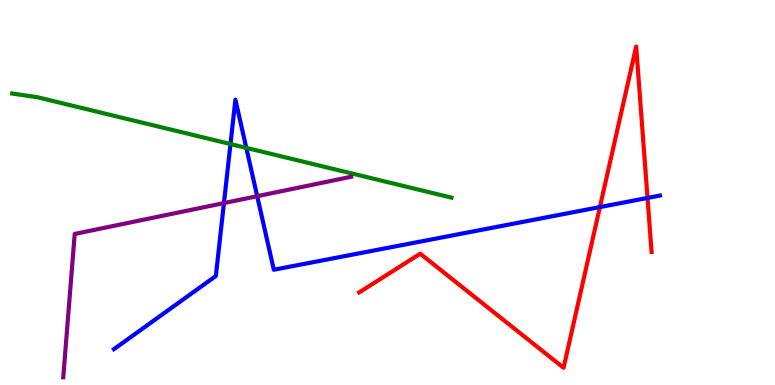[{'lines': ['blue', 'red'], 'intersections': [{'x': 7.74, 'y': 4.62}, {'x': 8.36, 'y': 4.86}]}, {'lines': ['green', 'red'], 'intersections': []}, {'lines': ['purple', 'red'], 'intersections': []}, {'lines': ['blue', 'green'], 'intersections': [{'x': 2.97, 'y': 6.26}, {'x': 3.18, 'y': 6.16}]}, {'lines': ['blue', 'purple'], 'intersections': [{'x': 2.89, 'y': 4.73}, {'x': 3.32, 'y': 4.9}]}, {'lines': ['green', 'purple'], 'intersections': []}]